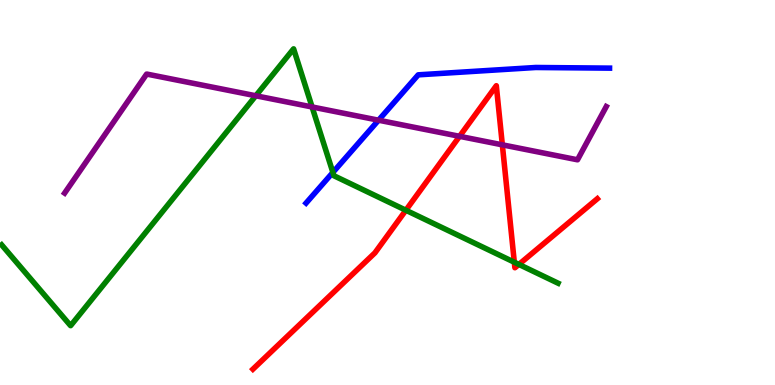[{'lines': ['blue', 'red'], 'intersections': []}, {'lines': ['green', 'red'], 'intersections': [{'x': 5.24, 'y': 4.54}, {'x': 6.64, 'y': 3.19}, {'x': 6.7, 'y': 3.13}]}, {'lines': ['purple', 'red'], 'intersections': [{'x': 5.93, 'y': 6.46}, {'x': 6.48, 'y': 6.24}]}, {'lines': ['blue', 'green'], 'intersections': [{'x': 4.3, 'y': 5.52}]}, {'lines': ['blue', 'purple'], 'intersections': [{'x': 4.88, 'y': 6.88}]}, {'lines': ['green', 'purple'], 'intersections': [{'x': 3.3, 'y': 7.51}, {'x': 4.03, 'y': 7.22}]}]